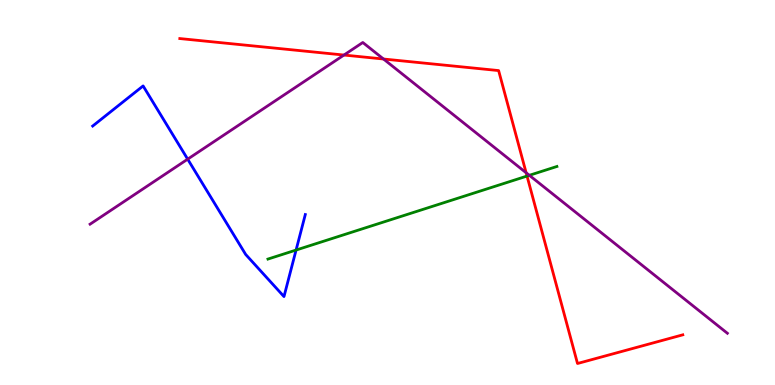[{'lines': ['blue', 'red'], 'intersections': []}, {'lines': ['green', 'red'], 'intersections': [{'x': 6.8, 'y': 5.43}]}, {'lines': ['purple', 'red'], 'intersections': [{'x': 4.44, 'y': 8.57}, {'x': 4.95, 'y': 8.47}, {'x': 6.79, 'y': 5.51}]}, {'lines': ['blue', 'green'], 'intersections': [{'x': 3.82, 'y': 3.51}]}, {'lines': ['blue', 'purple'], 'intersections': [{'x': 2.42, 'y': 5.87}]}, {'lines': ['green', 'purple'], 'intersections': [{'x': 6.83, 'y': 5.45}]}]